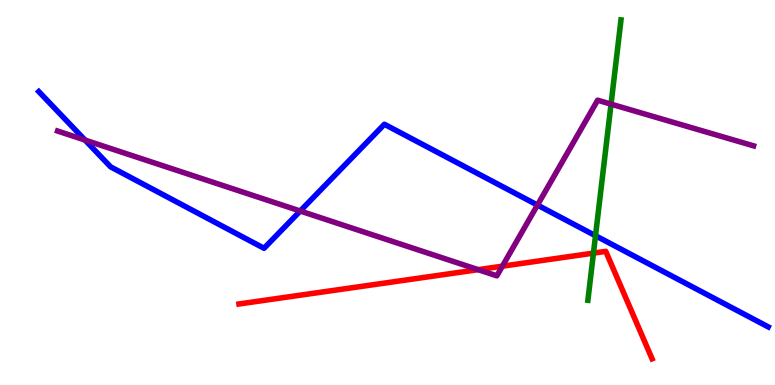[{'lines': ['blue', 'red'], 'intersections': []}, {'lines': ['green', 'red'], 'intersections': [{'x': 7.66, 'y': 3.43}]}, {'lines': ['purple', 'red'], 'intersections': [{'x': 6.17, 'y': 3.0}, {'x': 6.48, 'y': 3.09}]}, {'lines': ['blue', 'green'], 'intersections': [{'x': 7.68, 'y': 3.88}]}, {'lines': ['blue', 'purple'], 'intersections': [{'x': 1.1, 'y': 6.36}, {'x': 3.87, 'y': 4.52}, {'x': 6.93, 'y': 4.67}]}, {'lines': ['green', 'purple'], 'intersections': [{'x': 7.88, 'y': 7.3}]}]